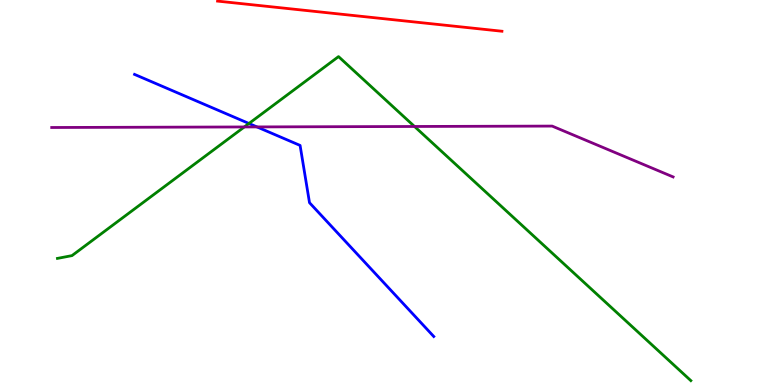[{'lines': ['blue', 'red'], 'intersections': []}, {'lines': ['green', 'red'], 'intersections': []}, {'lines': ['purple', 'red'], 'intersections': []}, {'lines': ['blue', 'green'], 'intersections': [{'x': 3.21, 'y': 6.79}]}, {'lines': ['blue', 'purple'], 'intersections': [{'x': 3.32, 'y': 6.7}]}, {'lines': ['green', 'purple'], 'intersections': [{'x': 3.15, 'y': 6.7}, {'x': 5.35, 'y': 6.71}]}]